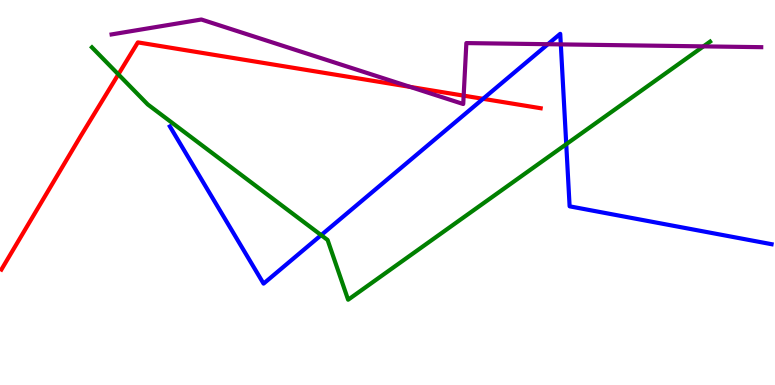[{'lines': ['blue', 'red'], 'intersections': [{'x': 6.23, 'y': 7.43}]}, {'lines': ['green', 'red'], 'intersections': [{'x': 1.53, 'y': 8.07}]}, {'lines': ['purple', 'red'], 'intersections': [{'x': 5.29, 'y': 7.74}, {'x': 5.98, 'y': 7.52}]}, {'lines': ['blue', 'green'], 'intersections': [{'x': 4.14, 'y': 3.89}, {'x': 7.31, 'y': 6.25}]}, {'lines': ['blue', 'purple'], 'intersections': [{'x': 7.07, 'y': 8.85}, {'x': 7.24, 'y': 8.85}]}, {'lines': ['green', 'purple'], 'intersections': [{'x': 9.08, 'y': 8.8}]}]